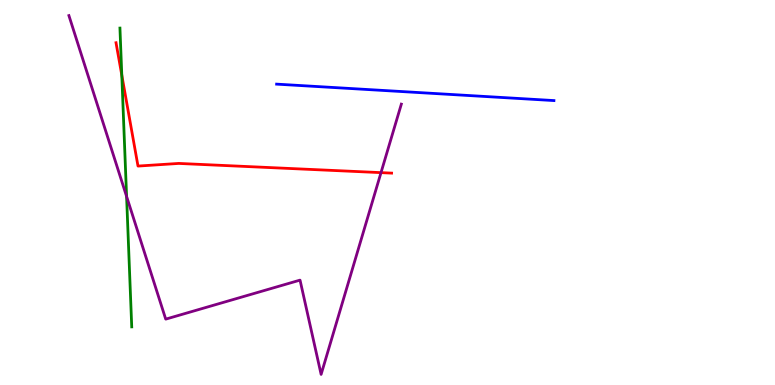[{'lines': ['blue', 'red'], 'intersections': []}, {'lines': ['green', 'red'], 'intersections': [{'x': 1.57, 'y': 8.05}]}, {'lines': ['purple', 'red'], 'intersections': [{'x': 4.92, 'y': 5.52}]}, {'lines': ['blue', 'green'], 'intersections': []}, {'lines': ['blue', 'purple'], 'intersections': []}, {'lines': ['green', 'purple'], 'intersections': [{'x': 1.63, 'y': 4.9}]}]